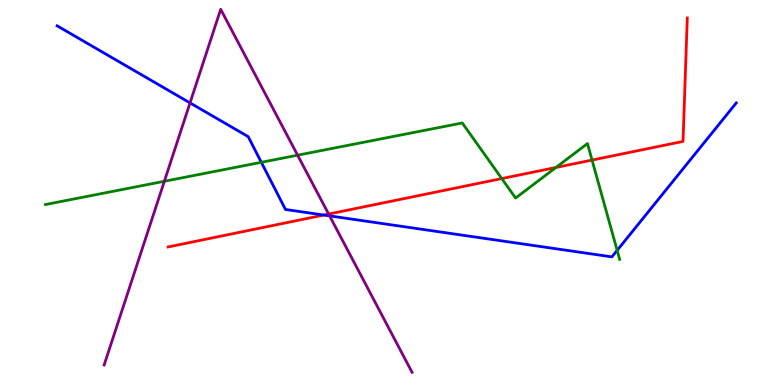[{'lines': ['blue', 'red'], 'intersections': [{'x': 4.18, 'y': 4.41}]}, {'lines': ['green', 'red'], 'intersections': [{'x': 6.47, 'y': 5.36}, {'x': 7.17, 'y': 5.65}, {'x': 7.64, 'y': 5.84}]}, {'lines': ['purple', 'red'], 'intersections': [{'x': 4.24, 'y': 4.44}]}, {'lines': ['blue', 'green'], 'intersections': [{'x': 3.37, 'y': 5.78}, {'x': 7.96, 'y': 3.5}]}, {'lines': ['blue', 'purple'], 'intersections': [{'x': 2.45, 'y': 7.33}, {'x': 4.25, 'y': 4.39}]}, {'lines': ['green', 'purple'], 'intersections': [{'x': 2.12, 'y': 5.29}, {'x': 3.84, 'y': 5.97}]}]